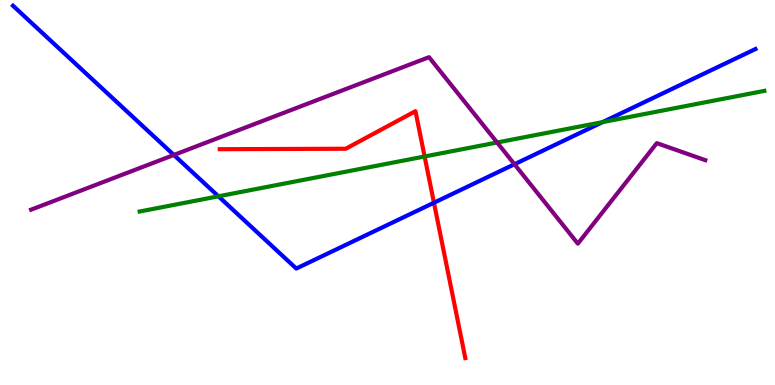[{'lines': ['blue', 'red'], 'intersections': [{'x': 5.6, 'y': 4.73}]}, {'lines': ['green', 'red'], 'intersections': [{'x': 5.48, 'y': 5.94}]}, {'lines': ['purple', 'red'], 'intersections': []}, {'lines': ['blue', 'green'], 'intersections': [{'x': 2.82, 'y': 4.9}, {'x': 7.78, 'y': 6.83}]}, {'lines': ['blue', 'purple'], 'intersections': [{'x': 2.24, 'y': 5.97}, {'x': 6.64, 'y': 5.73}]}, {'lines': ['green', 'purple'], 'intersections': [{'x': 6.41, 'y': 6.3}]}]